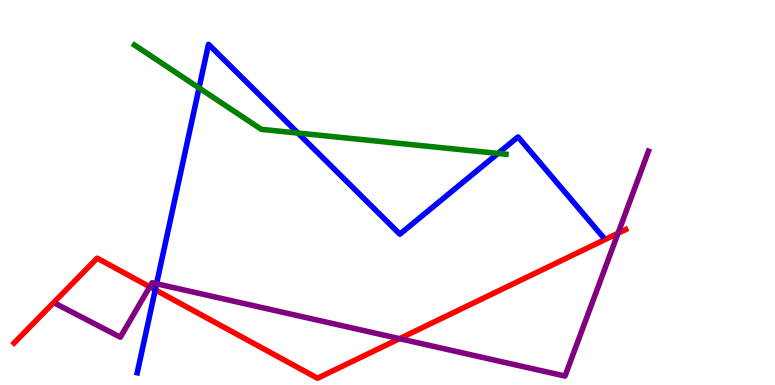[{'lines': ['blue', 'red'], 'intersections': [{'x': 2.0, 'y': 2.47}]}, {'lines': ['green', 'red'], 'intersections': []}, {'lines': ['purple', 'red'], 'intersections': [{'x': 1.93, 'y': 2.55}, {'x': 5.15, 'y': 1.2}, {'x': 7.97, 'y': 3.94}]}, {'lines': ['blue', 'green'], 'intersections': [{'x': 2.57, 'y': 7.72}, {'x': 3.84, 'y': 6.54}, {'x': 6.43, 'y': 6.01}]}, {'lines': ['blue', 'purple'], 'intersections': [{'x': 2.02, 'y': 2.63}]}, {'lines': ['green', 'purple'], 'intersections': []}]